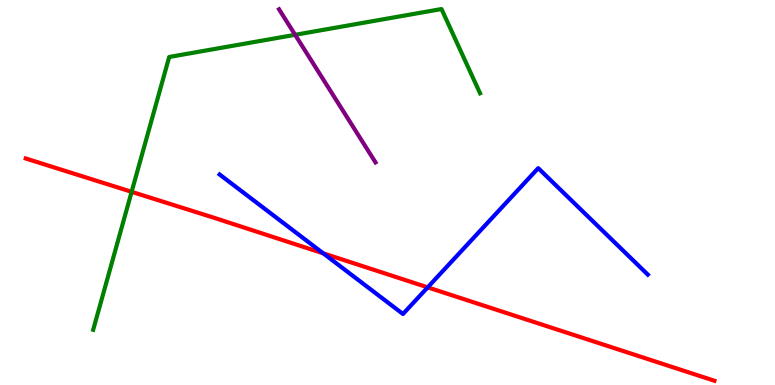[{'lines': ['blue', 'red'], 'intersections': [{'x': 4.17, 'y': 3.42}, {'x': 5.52, 'y': 2.54}]}, {'lines': ['green', 'red'], 'intersections': [{'x': 1.7, 'y': 5.02}]}, {'lines': ['purple', 'red'], 'intersections': []}, {'lines': ['blue', 'green'], 'intersections': []}, {'lines': ['blue', 'purple'], 'intersections': []}, {'lines': ['green', 'purple'], 'intersections': [{'x': 3.81, 'y': 9.1}]}]